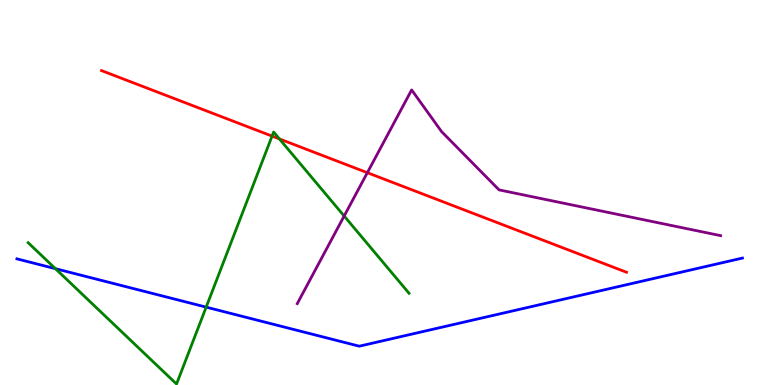[{'lines': ['blue', 'red'], 'intersections': []}, {'lines': ['green', 'red'], 'intersections': [{'x': 3.51, 'y': 6.46}, {'x': 3.61, 'y': 6.39}]}, {'lines': ['purple', 'red'], 'intersections': [{'x': 4.74, 'y': 5.51}]}, {'lines': ['blue', 'green'], 'intersections': [{'x': 0.715, 'y': 3.02}, {'x': 2.66, 'y': 2.02}]}, {'lines': ['blue', 'purple'], 'intersections': []}, {'lines': ['green', 'purple'], 'intersections': [{'x': 4.44, 'y': 4.39}]}]